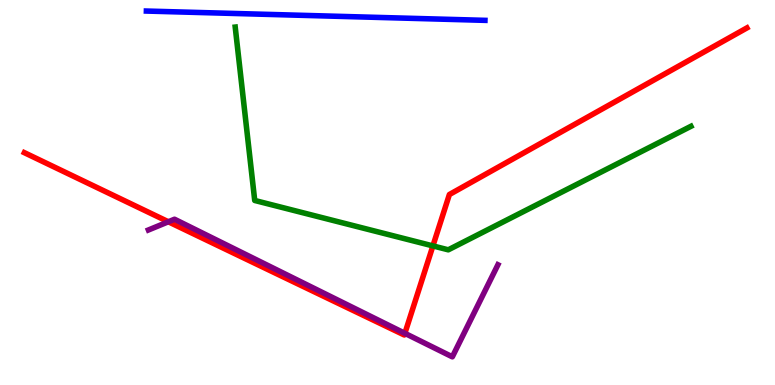[{'lines': ['blue', 'red'], 'intersections': []}, {'lines': ['green', 'red'], 'intersections': [{'x': 5.59, 'y': 3.61}]}, {'lines': ['purple', 'red'], 'intersections': [{'x': 2.17, 'y': 4.24}, {'x': 5.22, 'y': 1.34}]}, {'lines': ['blue', 'green'], 'intersections': []}, {'lines': ['blue', 'purple'], 'intersections': []}, {'lines': ['green', 'purple'], 'intersections': []}]